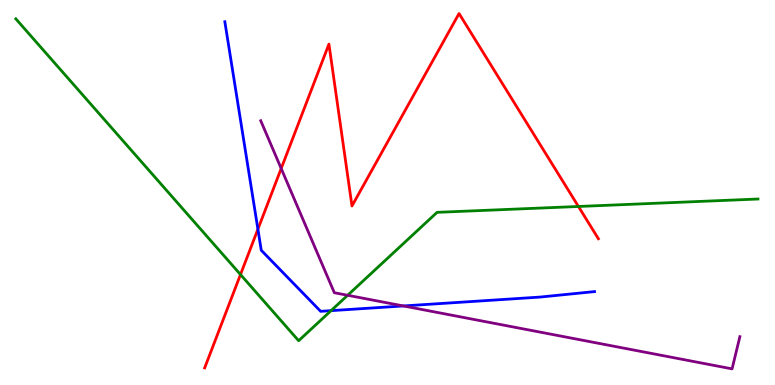[{'lines': ['blue', 'red'], 'intersections': [{'x': 3.33, 'y': 4.05}]}, {'lines': ['green', 'red'], 'intersections': [{'x': 3.1, 'y': 2.87}, {'x': 7.46, 'y': 4.64}]}, {'lines': ['purple', 'red'], 'intersections': [{'x': 3.63, 'y': 5.62}]}, {'lines': ['blue', 'green'], 'intersections': [{'x': 4.27, 'y': 1.93}]}, {'lines': ['blue', 'purple'], 'intersections': [{'x': 5.21, 'y': 2.05}]}, {'lines': ['green', 'purple'], 'intersections': [{'x': 4.49, 'y': 2.33}]}]